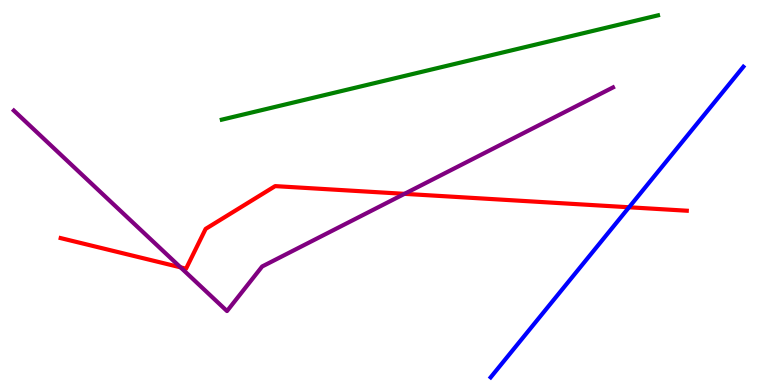[{'lines': ['blue', 'red'], 'intersections': [{'x': 8.12, 'y': 4.62}]}, {'lines': ['green', 'red'], 'intersections': []}, {'lines': ['purple', 'red'], 'intersections': [{'x': 2.33, 'y': 3.06}, {'x': 5.22, 'y': 4.97}]}, {'lines': ['blue', 'green'], 'intersections': []}, {'lines': ['blue', 'purple'], 'intersections': []}, {'lines': ['green', 'purple'], 'intersections': []}]